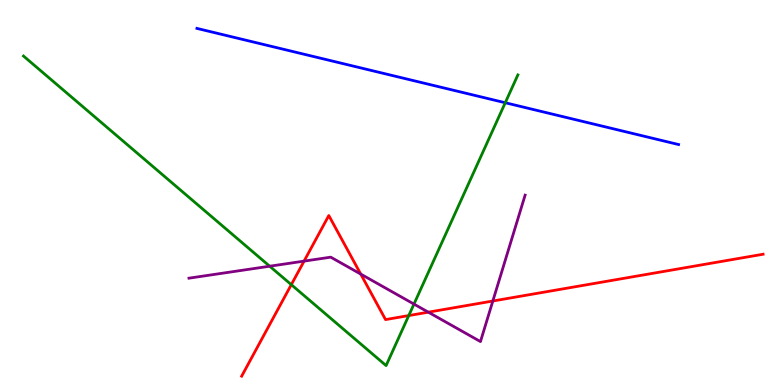[{'lines': ['blue', 'red'], 'intersections': []}, {'lines': ['green', 'red'], 'intersections': [{'x': 3.76, 'y': 2.61}, {'x': 5.27, 'y': 1.8}]}, {'lines': ['purple', 'red'], 'intersections': [{'x': 3.92, 'y': 3.22}, {'x': 4.65, 'y': 2.88}, {'x': 5.53, 'y': 1.89}, {'x': 6.36, 'y': 2.18}]}, {'lines': ['blue', 'green'], 'intersections': [{'x': 6.52, 'y': 7.33}]}, {'lines': ['blue', 'purple'], 'intersections': []}, {'lines': ['green', 'purple'], 'intersections': [{'x': 3.48, 'y': 3.09}, {'x': 5.34, 'y': 2.1}]}]